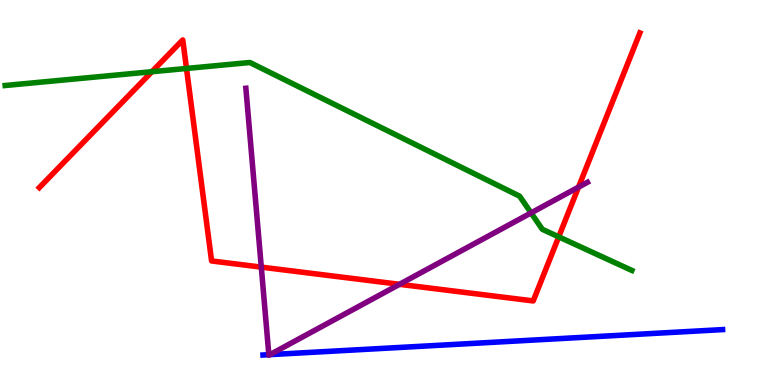[{'lines': ['blue', 'red'], 'intersections': []}, {'lines': ['green', 'red'], 'intersections': [{'x': 1.96, 'y': 8.14}, {'x': 2.41, 'y': 8.22}, {'x': 7.21, 'y': 3.85}]}, {'lines': ['purple', 'red'], 'intersections': [{'x': 3.37, 'y': 3.06}, {'x': 5.16, 'y': 2.62}, {'x': 7.46, 'y': 5.14}]}, {'lines': ['blue', 'green'], 'intersections': []}, {'lines': ['blue', 'purple'], 'intersections': [{'x': 3.47, 'y': 0.787}, {'x': 3.48, 'y': 0.789}]}, {'lines': ['green', 'purple'], 'intersections': [{'x': 6.85, 'y': 4.47}]}]